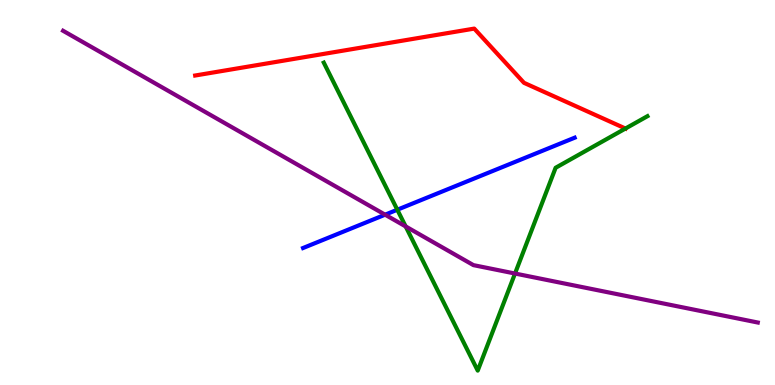[{'lines': ['blue', 'red'], 'intersections': []}, {'lines': ['green', 'red'], 'intersections': [{'x': 8.07, 'y': 6.66}]}, {'lines': ['purple', 'red'], 'intersections': []}, {'lines': ['blue', 'green'], 'intersections': [{'x': 5.13, 'y': 4.55}]}, {'lines': ['blue', 'purple'], 'intersections': [{'x': 4.97, 'y': 4.42}]}, {'lines': ['green', 'purple'], 'intersections': [{'x': 5.23, 'y': 4.12}, {'x': 6.65, 'y': 2.9}]}]